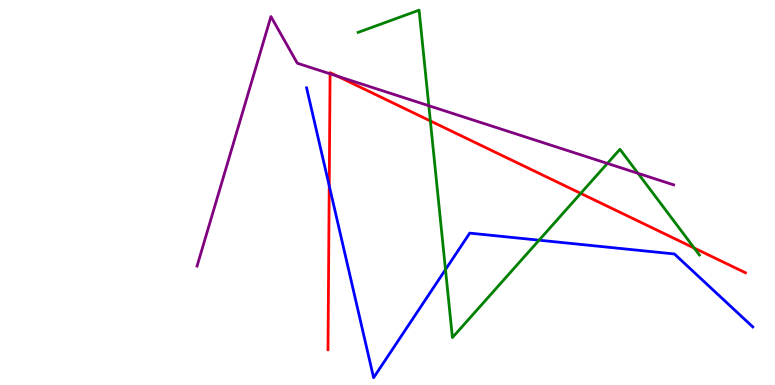[{'lines': ['blue', 'red'], 'intersections': [{'x': 4.25, 'y': 5.17}]}, {'lines': ['green', 'red'], 'intersections': [{'x': 5.55, 'y': 6.86}, {'x': 7.49, 'y': 4.98}, {'x': 8.96, 'y': 3.56}]}, {'lines': ['purple', 'red'], 'intersections': [{'x': 4.26, 'y': 8.08}, {'x': 4.35, 'y': 8.02}]}, {'lines': ['blue', 'green'], 'intersections': [{'x': 5.75, 'y': 3.0}, {'x': 6.96, 'y': 3.76}]}, {'lines': ['blue', 'purple'], 'intersections': []}, {'lines': ['green', 'purple'], 'intersections': [{'x': 5.53, 'y': 7.25}, {'x': 7.84, 'y': 5.76}, {'x': 8.23, 'y': 5.5}]}]